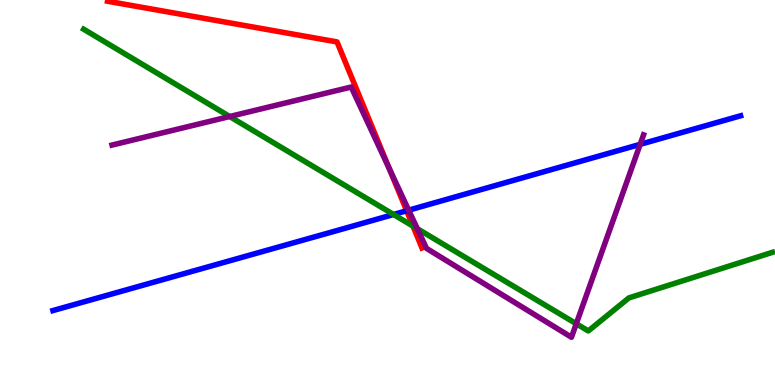[{'lines': ['blue', 'red'], 'intersections': [{'x': 5.25, 'y': 4.53}]}, {'lines': ['green', 'red'], 'intersections': [{'x': 5.33, 'y': 4.13}]}, {'lines': ['purple', 'red'], 'intersections': [{'x': 5.02, 'y': 5.62}]}, {'lines': ['blue', 'green'], 'intersections': [{'x': 5.08, 'y': 4.43}]}, {'lines': ['blue', 'purple'], 'intersections': [{'x': 5.27, 'y': 4.54}, {'x': 8.26, 'y': 6.25}]}, {'lines': ['green', 'purple'], 'intersections': [{'x': 2.96, 'y': 6.97}, {'x': 5.38, 'y': 4.06}, {'x': 7.44, 'y': 1.59}]}]